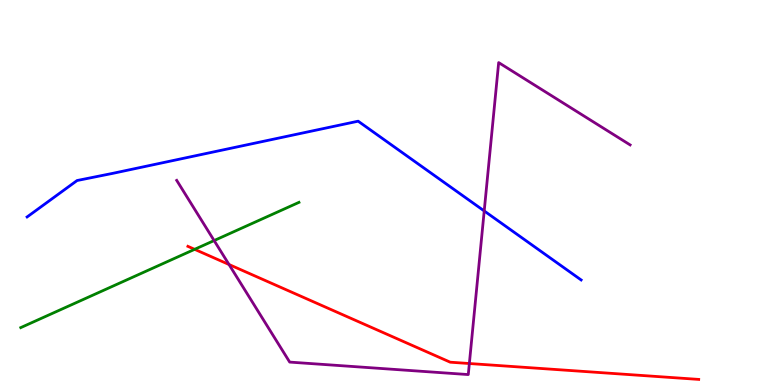[{'lines': ['blue', 'red'], 'intersections': []}, {'lines': ['green', 'red'], 'intersections': [{'x': 2.51, 'y': 3.52}]}, {'lines': ['purple', 'red'], 'intersections': [{'x': 2.96, 'y': 3.13}, {'x': 6.06, 'y': 0.558}]}, {'lines': ['blue', 'green'], 'intersections': []}, {'lines': ['blue', 'purple'], 'intersections': [{'x': 6.25, 'y': 4.52}]}, {'lines': ['green', 'purple'], 'intersections': [{'x': 2.76, 'y': 3.75}]}]